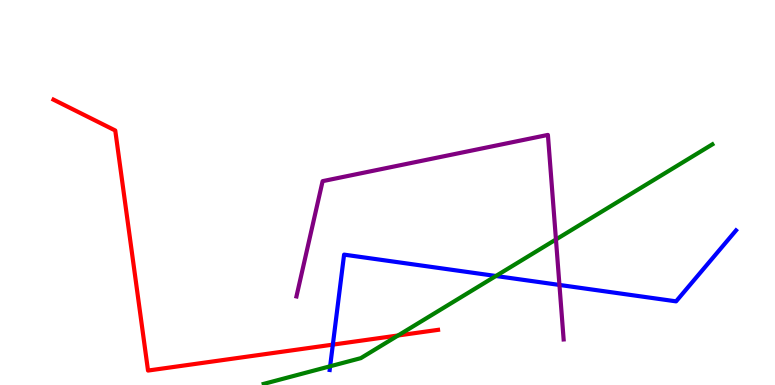[{'lines': ['blue', 'red'], 'intersections': [{'x': 4.29, 'y': 1.05}]}, {'lines': ['green', 'red'], 'intersections': [{'x': 5.14, 'y': 1.29}]}, {'lines': ['purple', 'red'], 'intersections': []}, {'lines': ['blue', 'green'], 'intersections': [{'x': 4.26, 'y': 0.486}, {'x': 6.4, 'y': 2.83}]}, {'lines': ['blue', 'purple'], 'intersections': [{'x': 7.22, 'y': 2.6}]}, {'lines': ['green', 'purple'], 'intersections': [{'x': 7.17, 'y': 3.78}]}]